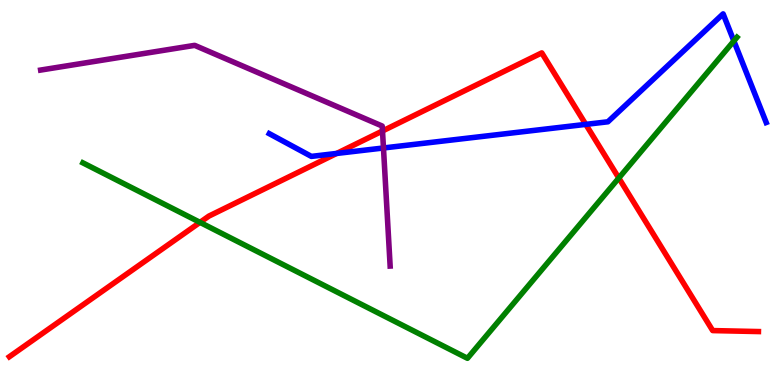[{'lines': ['blue', 'red'], 'intersections': [{'x': 4.34, 'y': 6.01}, {'x': 7.56, 'y': 6.77}]}, {'lines': ['green', 'red'], 'intersections': [{'x': 2.58, 'y': 4.22}, {'x': 7.98, 'y': 5.38}]}, {'lines': ['purple', 'red'], 'intersections': [{'x': 4.94, 'y': 6.6}]}, {'lines': ['blue', 'green'], 'intersections': [{'x': 9.47, 'y': 8.94}]}, {'lines': ['blue', 'purple'], 'intersections': [{'x': 4.95, 'y': 6.16}]}, {'lines': ['green', 'purple'], 'intersections': []}]